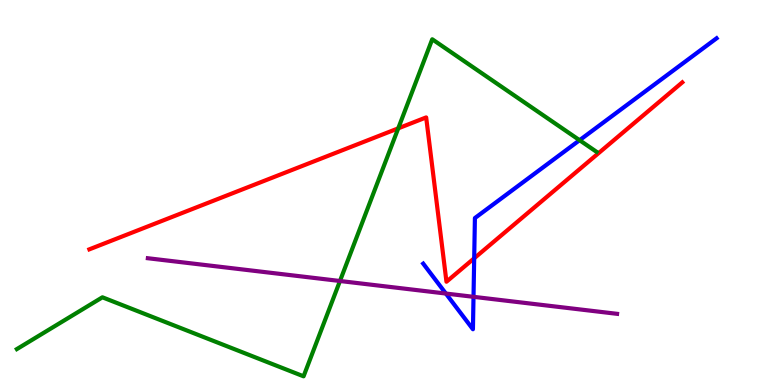[{'lines': ['blue', 'red'], 'intersections': [{'x': 6.12, 'y': 3.29}]}, {'lines': ['green', 'red'], 'intersections': [{'x': 5.14, 'y': 6.67}]}, {'lines': ['purple', 'red'], 'intersections': []}, {'lines': ['blue', 'green'], 'intersections': [{'x': 7.48, 'y': 6.36}]}, {'lines': ['blue', 'purple'], 'intersections': [{'x': 5.75, 'y': 2.38}, {'x': 6.11, 'y': 2.29}]}, {'lines': ['green', 'purple'], 'intersections': [{'x': 4.39, 'y': 2.7}]}]